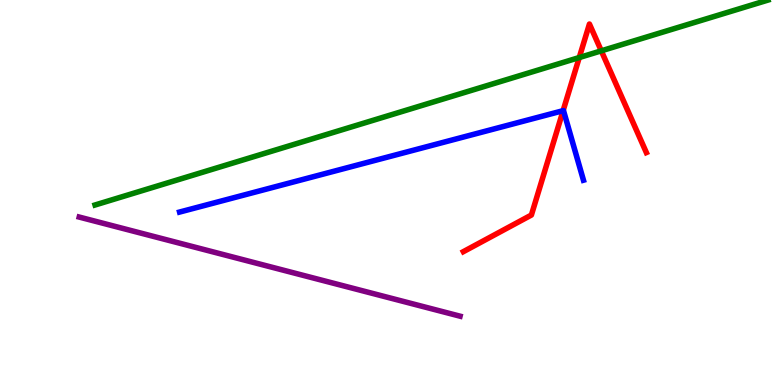[{'lines': ['blue', 'red'], 'intersections': [{'x': 7.27, 'y': 7.13}]}, {'lines': ['green', 'red'], 'intersections': [{'x': 7.47, 'y': 8.51}, {'x': 7.76, 'y': 8.68}]}, {'lines': ['purple', 'red'], 'intersections': []}, {'lines': ['blue', 'green'], 'intersections': []}, {'lines': ['blue', 'purple'], 'intersections': []}, {'lines': ['green', 'purple'], 'intersections': []}]